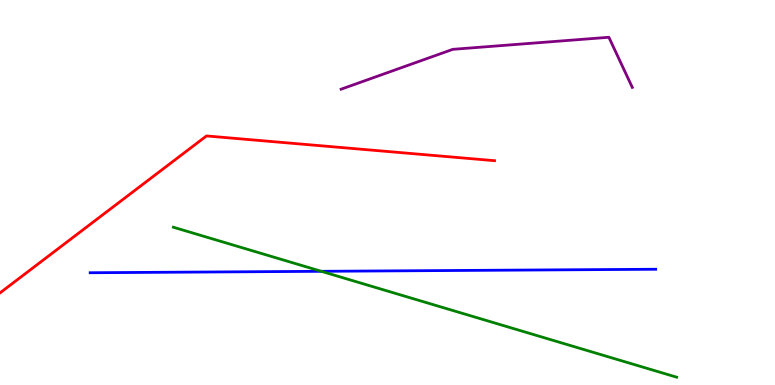[{'lines': ['blue', 'red'], 'intersections': []}, {'lines': ['green', 'red'], 'intersections': []}, {'lines': ['purple', 'red'], 'intersections': []}, {'lines': ['blue', 'green'], 'intersections': [{'x': 4.15, 'y': 2.95}]}, {'lines': ['blue', 'purple'], 'intersections': []}, {'lines': ['green', 'purple'], 'intersections': []}]